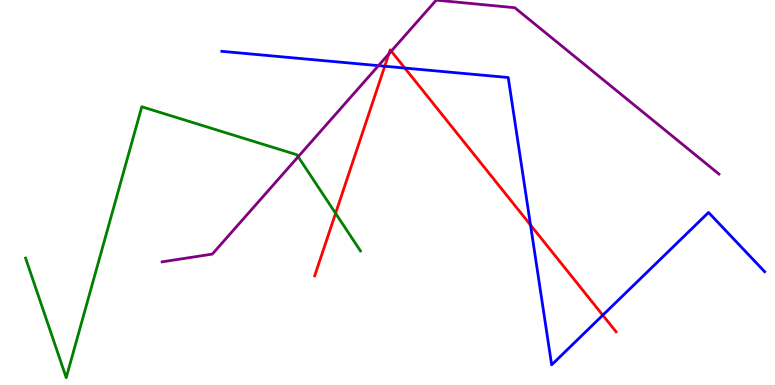[{'lines': ['blue', 'red'], 'intersections': [{'x': 4.96, 'y': 8.28}, {'x': 5.22, 'y': 8.23}, {'x': 6.85, 'y': 4.16}, {'x': 7.78, 'y': 1.81}]}, {'lines': ['green', 'red'], 'intersections': [{'x': 4.33, 'y': 4.46}]}, {'lines': ['purple', 'red'], 'intersections': [{'x': 5.02, 'y': 8.6}, {'x': 5.05, 'y': 8.67}]}, {'lines': ['blue', 'green'], 'intersections': []}, {'lines': ['blue', 'purple'], 'intersections': [{'x': 4.88, 'y': 8.29}]}, {'lines': ['green', 'purple'], 'intersections': [{'x': 3.85, 'y': 5.93}]}]